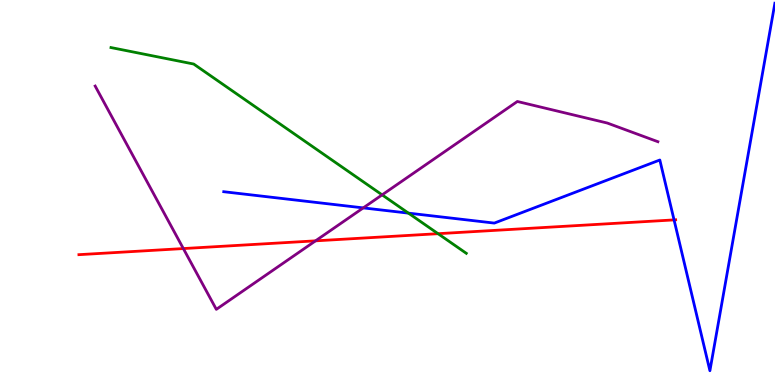[{'lines': ['blue', 'red'], 'intersections': [{'x': 8.7, 'y': 4.29}]}, {'lines': ['green', 'red'], 'intersections': [{'x': 5.65, 'y': 3.93}]}, {'lines': ['purple', 'red'], 'intersections': [{'x': 2.37, 'y': 3.54}, {'x': 4.07, 'y': 3.74}]}, {'lines': ['blue', 'green'], 'intersections': [{'x': 5.27, 'y': 4.46}]}, {'lines': ['blue', 'purple'], 'intersections': [{'x': 4.69, 'y': 4.6}]}, {'lines': ['green', 'purple'], 'intersections': [{'x': 4.93, 'y': 4.94}]}]